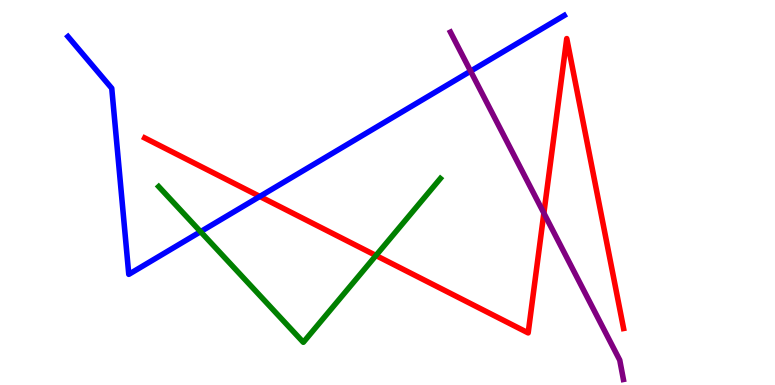[{'lines': ['blue', 'red'], 'intersections': [{'x': 3.35, 'y': 4.9}]}, {'lines': ['green', 'red'], 'intersections': [{'x': 4.85, 'y': 3.36}]}, {'lines': ['purple', 'red'], 'intersections': [{'x': 7.02, 'y': 4.46}]}, {'lines': ['blue', 'green'], 'intersections': [{'x': 2.59, 'y': 3.98}]}, {'lines': ['blue', 'purple'], 'intersections': [{'x': 6.07, 'y': 8.15}]}, {'lines': ['green', 'purple'], 'intersections': []}]